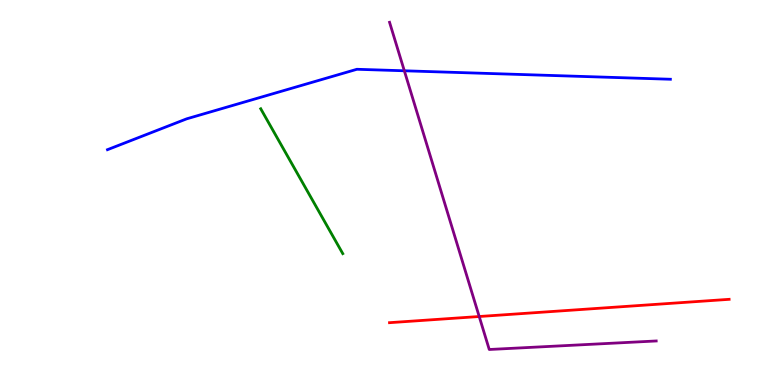[{'lines': ['blue', 'red'], 'intersections': []}, {'lines': ['green', 'red'], 'intersections': []}, {'lines': ['purple', 'red'], 'intersections': [{'x': 6.18, 'y': 1.78}]}, {'lines': ['blue', 'green'], 'intersections': []}, {'lines': ['blue', 'purple'], 'intersections': [{'x': 5.22, 'y': 8.16}]}, {'lines': ['green', 'purple'], 'intersections': []}]